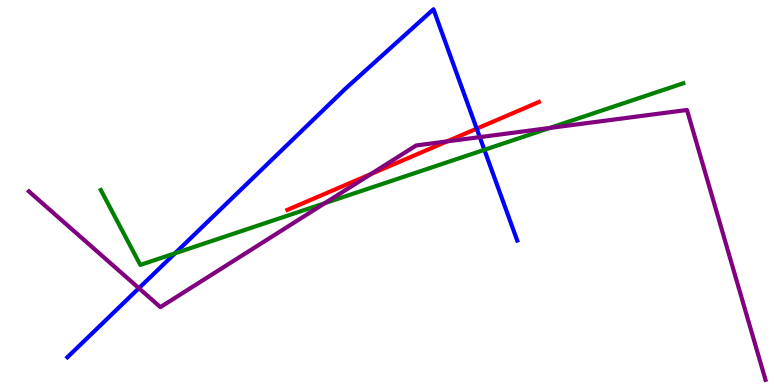[{'lines': ['blue', 'red'], 'intersections': [{'x': 6.15, 'y': 6.66}]}, {'lines': ['green', 'red'], 'intersections': []}, {'lines': ['purple', 'red'], 'intersections': [{'x': 4.79, 'y': 5.48}, {'x': 5.77, 'y': 6.33}]}, {'lines': ['blue', 'green'], 'intersections': [{'x': 2.26, 'y': 3.42}, {'x': 6.25, 'y': 6.11}]}, {'lines': ['blue', 'purple'], 'intersections': [{'x': 1.79, 'y': 2.51}, {'x': 6.19, 'y': 6.44}]}, {'lines': ['green', 'purple'], 'intersections': [{'x': 4.19, 'y': 4.72}, {'x': 7.09, 'y': 6.68}]}]